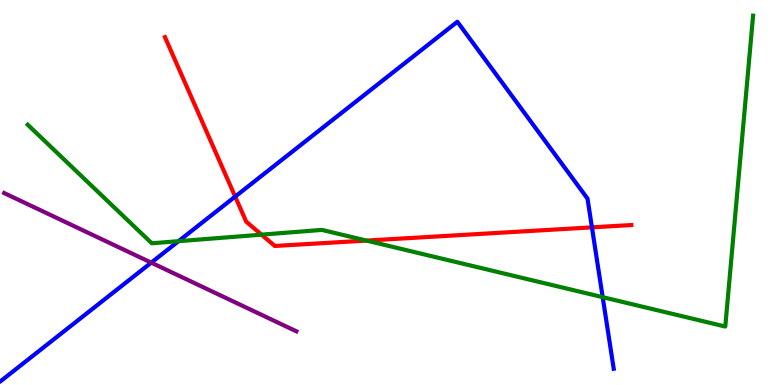[{'lines': ['blue', 'red'], 'intersections': [{'x': 3.03, 'y': 4.89}, {'x': 7.64, 'y': 4.09}]}, {'lines': ['green', 'red'], 'intersections': [{'x': 3.37, 'y': 3.91}, {'x': 4.73, 'y': 3.75}]}, {'lines': ['purple', 'red'], 'intersections': []}, {'lines': ['blue', 'green'], 'intersections': [{'x': 2.3, 'y': 3.74}, {'x': 7.78, 'y': 2.28}]}, {'lines': ['blue', 'purple'], 'intersections': [{'x': 1.95, 'y': 3.18}]}, {'lines': ['green', 'purple'], 'intersections': []}]